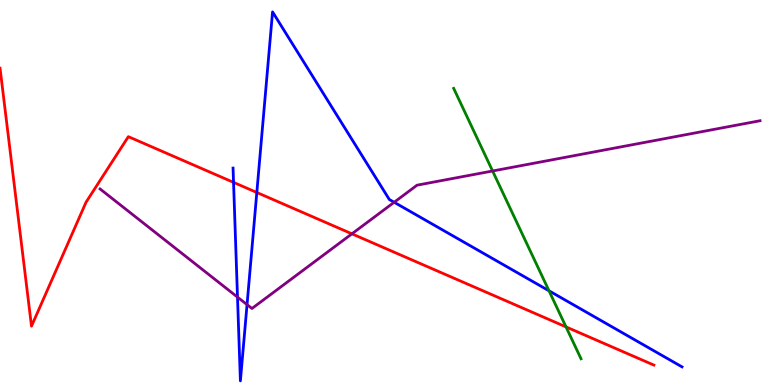[{'lines': ['blue', 'red'], 'intersections': [{'x': 3.01, 'y': 5.26}, {'x': 3.31, 'y': 5.0}]}, {'lines': ['green', 'red'], 'intersections': [{'x': 7.3, 'y': 1.51}]}, {'lines': ['purple', 'red'], 'intersections': [{'x': 4.54, 'y': 3.93}]}, {'lines': ['blue', 'green'], 'intersections': [{'x': 7.08, 'y': 2.45}]}, {'lines': ['blue', 'purple'], 'intersections': [{'x': 3.06, 'y': 2.28}, {'x': 3.19, 'y': 2.09}, {'x': 5.09, 'y': 4.75}]}, {'lines': ['green', 'purple'], 'intersections': [{'x': 6.36, 'y': 5.56}]}]